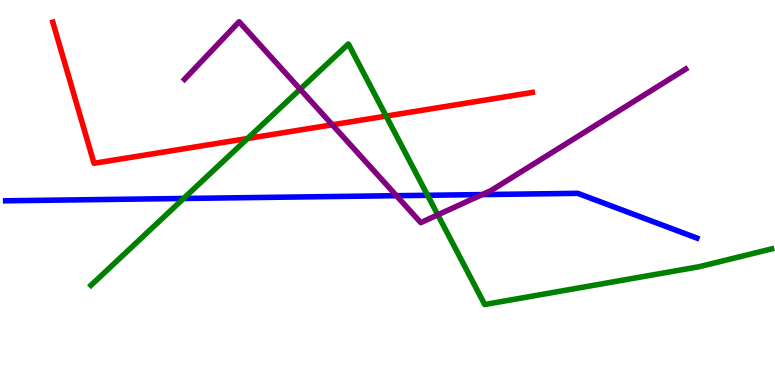[{'lines': ['blue', 'red'], 'intersections': []}, {'lines': ['green', 'red'], 'intersections': [{'x': 3.19, 'y': 6.4}, {'x': 4.98, 'y': 6.98}]}, {'lines': ['purple', 'red'], 'intersections': [{'x': 4.29, 'y': 6.76}]}, {'lines': ['blue', 'green'], 'intersections': [{'x': 2.37, 'y': 4.84}, {'x': 5.52, 'y': 4.93}]}, {'lines': ['blue', 'purple'], 'intersections': [{'x': 5.12, 'y': 4.92}, {'x': 6.22, 'y': 4.95}]}, {'lines': ['green', 'purple'], 'intersections': [{'x': 3.87, 'y': 7.68}, {'x': 5.65, 'y': 4.42}]}]